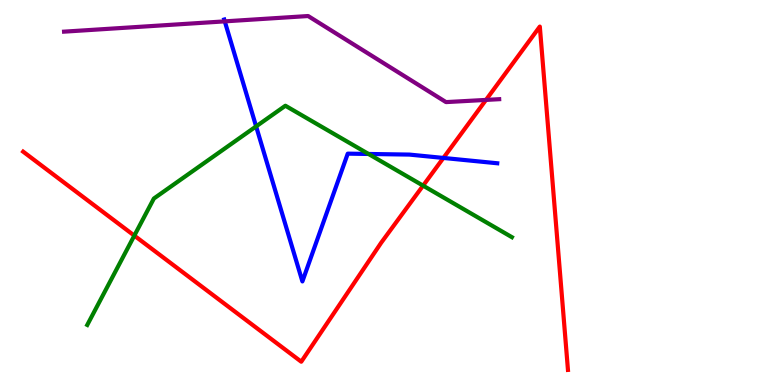[{'lines': ['blue', 'red'], 'intersections': [{'x': 5.72, 'y': 5.9}]}, {'lines': ['green', 'red'], 'intersections': [{'x': 1.73, 'y': 3.88}, {'x': 5.46, 'y': 5.18}]}, {'lines': ['purple', 'red'], 'intersections': [{'x': 6.27, 'y': 7.4}]}, {'lines': ['blue', 'green'], 'intersections': [{'x': 3.3, 'y': 6.72}, {'x': 4.75, 'y': 6.0}]}, {'lines': ['blue', 'purple'], 'intersections': [{'x': 2.9, 'y': 9.45}]}, {'lines': ['green', 'purple'], 'intersections': []}]